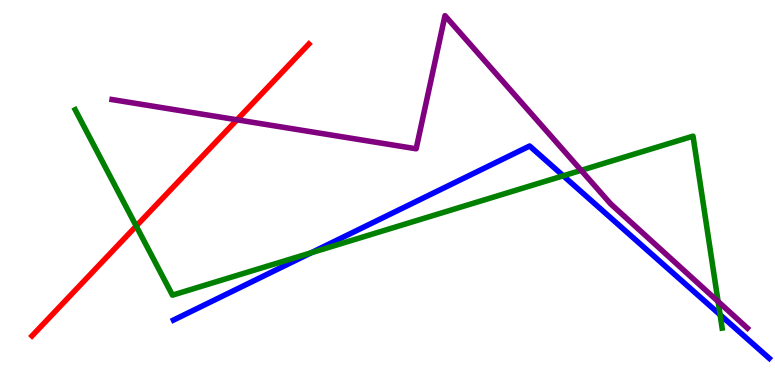[{'lines': ['blue', 'red'], 'intersections': []}, {'lines': ['green', 'red'], 'intersections': [{'x': 1.76, 'y': 4.13}]}, {'lines': ['purple', 'red'], 'intersections': [{'x': 3.06, 'y': 6.89}]}, {'lines': ['blue', 'green'], 'intersections': [{'x': 4.02, 'y': 3.43}, {'x': 7.27, 'y': 5.43}, {'x': 9.29, 'y': 1.82}]}, {'lines': ['blue', 'purple'], 'intersections': []}, {'lines': ['green', 'purple'], 'intersections': [{'x': 7.5, 'y': 5.58}, {'x': 9.27, 'y': 2.17}]}]